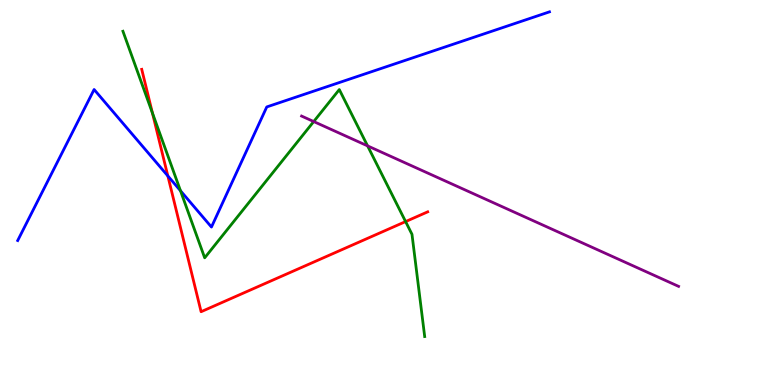[{'lines': ['blue', 'red'], 'intersections': [{'x': 2.17, 'y': 5.43}]}, {'lines': ['green', 'red'], 'intersections': [{'x': 1.97, 'y': 7.07}, {'x': 5.23, 'y': 4.24}]}, {'lines': ['purple', 'red'], 'intersections': []}, {'lines': ['blue', 'green'], 'intersections': [{'x': 2.33, 'y': 5.05}]}, {'lines': ['blue', 'purple'], 'intersections': []}, {'lines': ['green', 'purple'], 'intersections': [{'x': 4.05, 'y': 6.84}, {'x': 4.74, 'y': 6.21}]}]